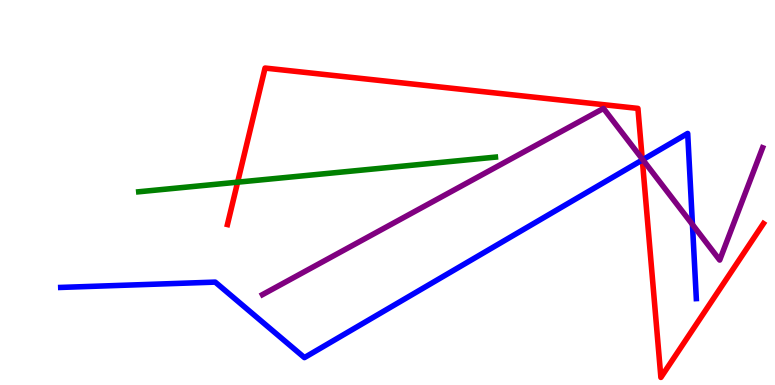[{'lines': ['blue', 'red'], 'intersections': [{'x': 8.29, 'y': 5.84}]}, {'lines': ['green', 'red'], 'intersections': [{'x': 3.07, 'y': 5.27}]}, {'lines': ['purple', 'red'], 'intersections': [{'x': 8.29, 'y': 5.87}]}, {'lines': ['blue', 'green'], 'intersections': []}, {'lines': ['blue', 'purple'], 'intersections': [{'x': 8.29, 'y': 5.85}, {'x': 8.93, 'y': 4.17}]}, {'lines': ['green', 'purple'], 'intersections': []}]